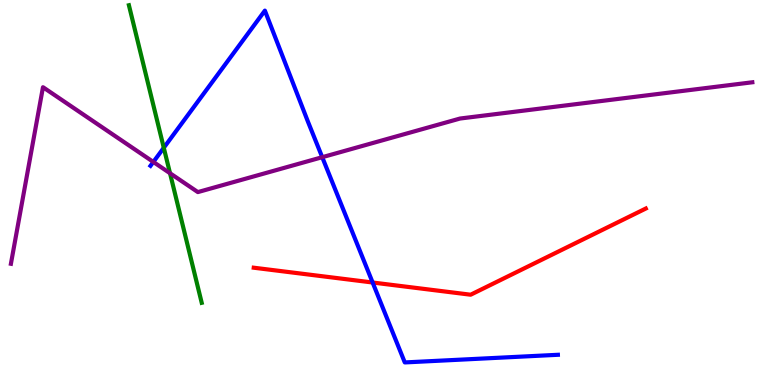[{'lines': ['blue', 'red'], 'intersections': [{'x': 4.81, 'y': 2.66}]}, {'lines': ['green', 'red'], 'intersections': []}, {'lines': ['purple', 'red'], 'intersections': []}, {'lines': ['blue', 'green'], 'intersections': [{'x': 2.11, 'y': 6.16}]}, {'lines': ['blue', 'purple'], 'intersections': [{'x': 1.98, 'y': 5.79}, {'x': 4.16, 'y': 5.92}]}, {'lines': ['green', 'purple'], 'intersections': [{'x': 2.19, 'y': 5.5}]}]